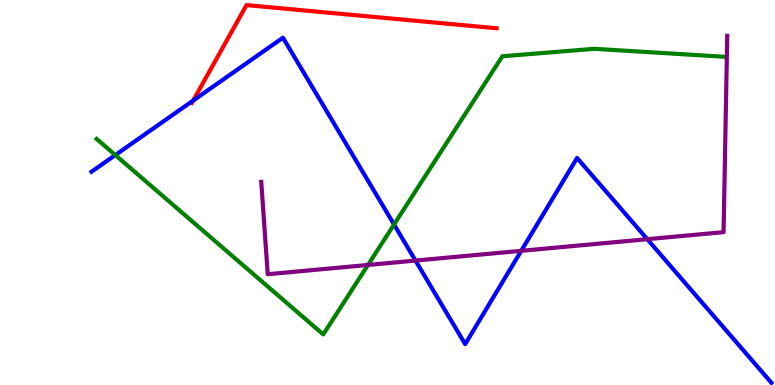[{'lines': ['blue', 'red'], 'intersections': [{'x': 2.49, 'y': 7.39}]}, {'lines': ['green', 'red'], 'intersections': []}, {'lines': ['purple', 'red'], 'intersections': []}, {'lines': ['blue', 'green'], 'intersections': [{'x': 1.49, 'y': 5.97}, {'x': 5.08, 'y': 4.17}]}, {'lines': ['blue', 'purple'], 'intersections': [{'x': 5.36, 'y': 3.23}, {'x': 6.73, 'y': 3.49}, {'x': 8.35, 'y': 3.79}]}, {'lines': ['green', 'purple'], 'intersections': [{'x': 4.75, 'y': 3.12}]}]